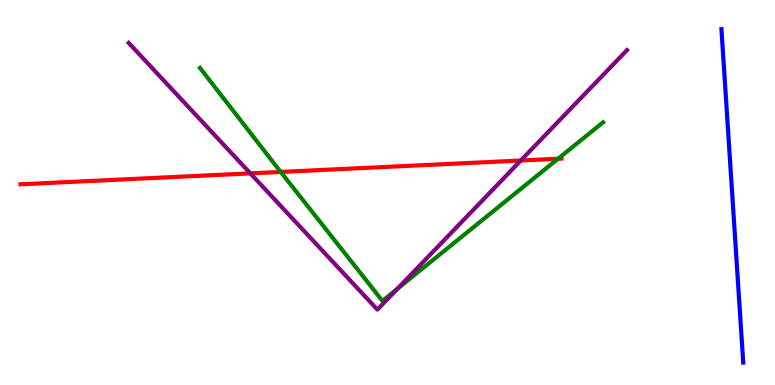[{'lines': ['blue', 'red'], 'intersections': []}, {'lines': ['green', 'red'], 'intersections': [{'x': 3.62, 'y': 5.53}, {'x': 7.2, 'y': 5.88}]}, {'lines': ['purple', 'red'], 'intersections': [{'x': 3.23, 'y': 5.5}, {'x': 6.72, 'y': 5.83}]}, {'lines': ['blue', 'green'], 'intersections': []}, {'lines': ['blue', 'purple'], 'intersections': []}, {'lines': ['green', 'purple'], 'intersections': [{'x': 5.13, 'y': 2.49}]}]